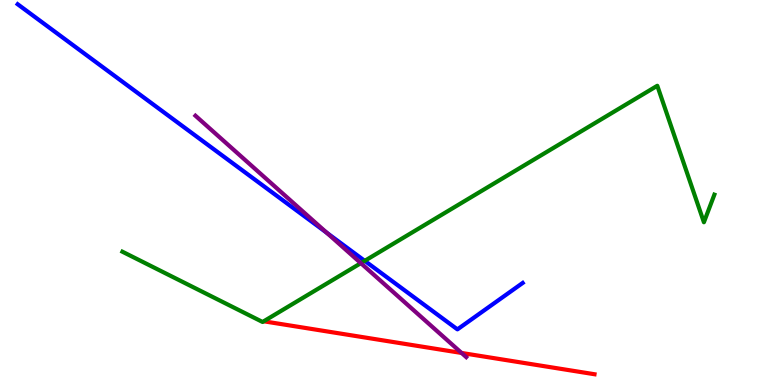[{'lines': ['blue', 'red'], 'intersections': []}, {'lines': ['green', 'red'], 'intersections': []}, {'lines': ['purple', 'red'], 'intersections': [{'x': 5.96, 'y': 0.832}]}, {'lines': ['blue', 'green'], 'intersections': [{'x': 4.71, 'y': 3.22}]}, {'lines': ['blue', 'purple'], 'intersections': [{'x': 4.22, 'y': 3.96}]}, {'lines': ['green', 'purple'], 'intersections': [{'x': 4.66, 'y': 3.16}]}]